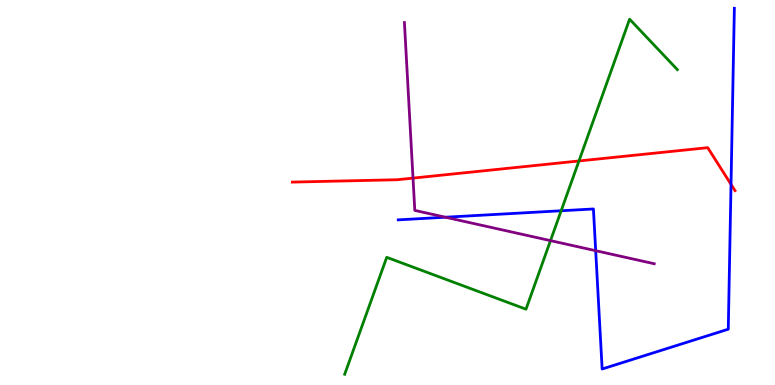[{'lines': ['blue', 'red'], 'intersections': [{'x': 9.43, 'y': 5.21}]}, {'lines': ['green', 'red'], 'intersections': [{'x': 7.47, 'y': 5.82}]}, {'lines': ['purple', 'red'], 'intersections': [{'x': 5.33, 'y': 5.37}]}, {'lines': ['blue', 'green'], 'intersections': [{'x': 7.24, 'y': 4.53}]}, {'lines': ['blue', 'purple'], 'intersections': [{'x': 5.75, 'y': 4.36}, {'x': 7.69, 'y': 3.49}]}, {'lines': ['green', 'purple'], 'intersections': [{'x': 7.1, 'y': 3.75}]}]